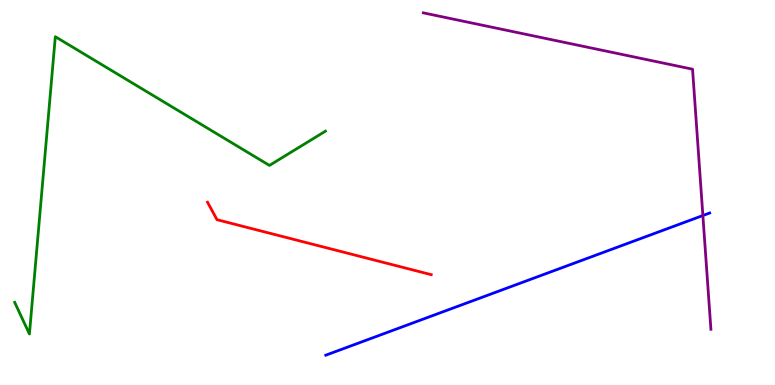[{'lines': ['blue', 'red'], 'intersections': []}, {'lines': ['green', 'red'], 'intersections': []}, {'lines': ['purple', 'red'], 'intersections': []}, {'lines': ['blue', 'green'], 'intersections': []}, {'lines': ['blue', 'purple'], 'intersections': [{'x': 9.07, 'y': 4.4}]}, {'lines': ['green', 'purple'], 'intersections': []}]